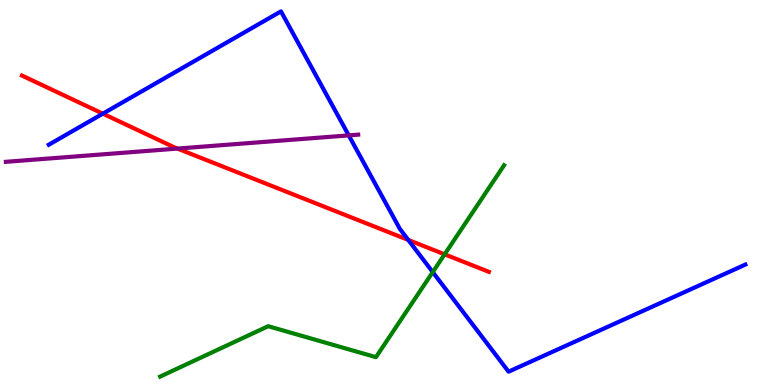[{'lines': ['blue', 'red'], 'intersections': [{'x': 1.33, 'y': 7.05}, {'x': 5.27, 'y': 3.77}]}, {'lines': ['green', 'red'], 'intersections': [{'x': 5.74, 'y': 3.39}]}, {'lines': ['purple', 'red'], 'intersections': [{'x': 2.29, 'y': 6.14}]}, {'lines': ['blue', 'green'], 'intersections': [{'x': 5.58, 'y': 2.93}]}, {'lines': ['blue', 'purple'], 'intersections': [{'x': 4.5, 'y': 6.48}]}, {'lines': ['green', 'purple'], 'intersections': []}]